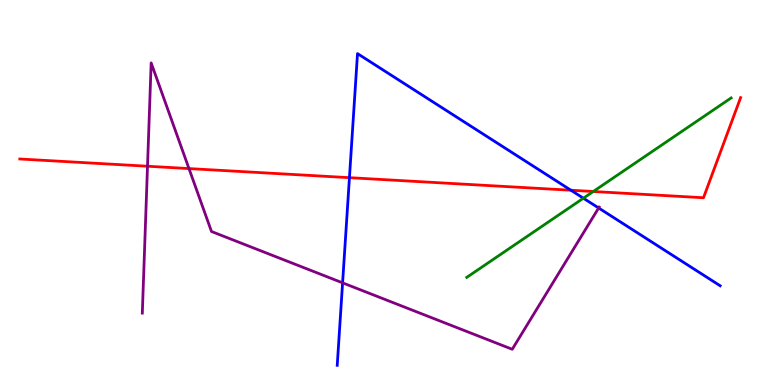[{'lines': ['blue', 'red'], 'intersections': [{'x': 4.51, 'y': 5.39}, {'x': 7.37, 'y': 5.06}]}, {'lines': ['green', 'red'], 'intersections': [{'x': 7.66, 'y': 5.03}]}, {'lines': ['purple', 'red'], 'intersections': [{'x': 1.9, 'y': 5.68}, {'x': 2.44, 'y': 5.62}]}, {'lines': ['blue', 'green'], 'intersections': [{'x': 7.53, 'y': 4.85}]}, {'lines': ['blue', 'purple'], 'intersections': [{'x': 4.42, 'y': 2.65}, {'x': 7.72, 'y': 4.6}]}, {'lines': ['green', 'purple'], 'intersections': []}]